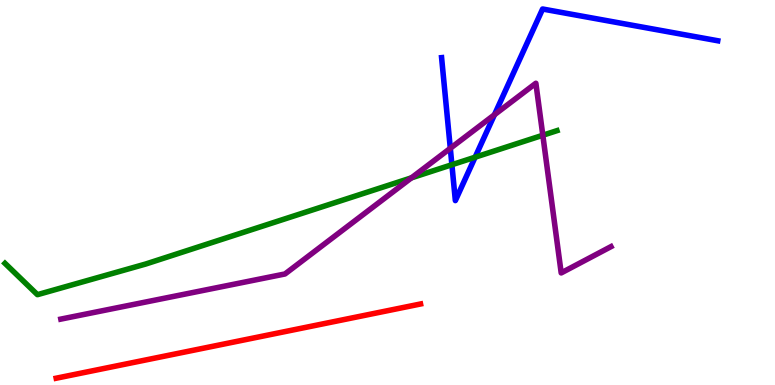[{'lines': ['blue', 'red'], 'intersections': []}, {'lines': ['green', 'red'], 'intersections': []}, {'lines': ['purple', 'red'], 'intersections': []}, {'lines': ['blue', 'green'], 'intersections': [{'x': 5.83, 'y': 5.72}, {'x': 6.13, 'y': 5.92}]}, {'lines': ['blue', 'purple'], 'intersections': [{'x': 5.81, 'y': 6.15}, {'x': 6.38, 'y': 7.02}]}, {'lines': ['green', 'purple'], 'intersections': [{'x': 5.31, 'y': 5.38}, {'x': 7.0, 'y': 6.49}]}]